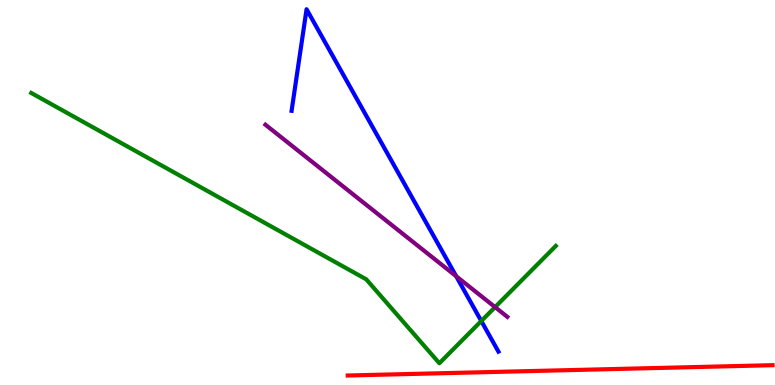[{'lines': ['blue', 'red'], 'intersections': []}, {'lines': ['green', 'red'], 'intersections': []}, {'lines': ['purple', 'red'], 'intersections': []}, {'lines': ['blue', 'green'], 'intersections': [{'x': 6.21, 'y': 1.66}]}, {'lines': ['blue', 'purple'], 'intersections': [{'x': 5.89, 'y': 2.83}]}, {'lines': ['green', 'purple'], 'intersections': [{'x': 6.39, 'y': 2.02}]}]